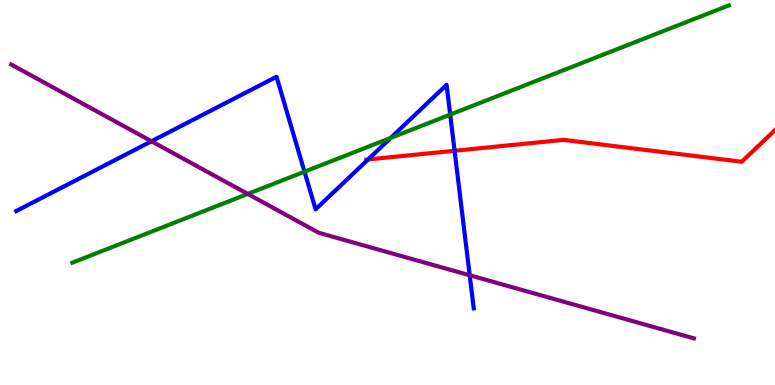[{'lines': ['blue', 'red'], 'intersections': [{'x': 4.75, 'y': 5.86}, {'x': 5.87, 'y': 6.08}]}, {'lines': ['green', 'red'], 'intersections': []}, {'lines': ['purple', 'red'], 'intersections': []}, {'lines': ['blue', 'green'], 'intersections': [{'x': 3.93, 'y': 5.54}, {'x': 5.04, 'y': 6.42}, {'x': 5.81, 'y': 7.02}]}, {'lines': ['blue', 'purple'], 'intersections': [{'x': 1.95, 'y': 6.33}, {'x': 6.06, 'y': 2.85}]}, {'lines': ['green', 'purple'], 'intersections': [{'x': 3.2, 'y': 4.96}]}]